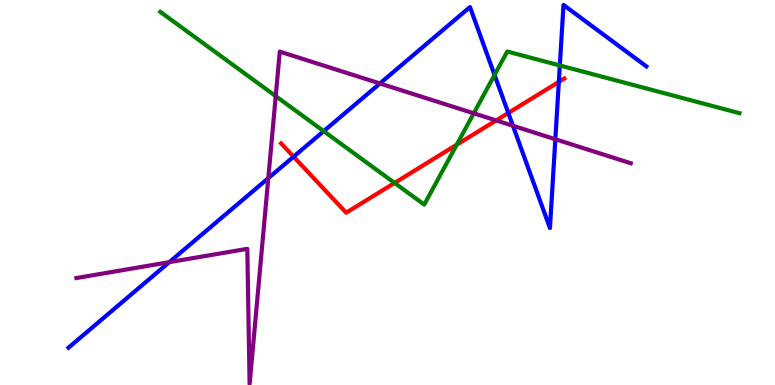[{'lines': ['blue', 'red'], 'intersections': [{'x': 3.79, 'y': 5.93}, {'x': 6.56, 'y': 7.07}, {'x': 7.21, 'y': 7.87}]}, {'lines': ['green', 'red'], 'intersections': [{'x': 5.09, 'y': 5.25}, {'x': 5.89, 'y': 6.24}]}, {'lines': ['purple', 'red'], 'intersections': [{'x': 6.4, 'y': 6.87}]}, {'lines': ['blue', 'green'], 'intersections': [{'x': 4.18, 'y': 6.59}, {'x': 6.38, 'y': 8.05}, {'x': 7.22, 'y': 8.3}]}, {'lines': ['blue', 'purple'], 'intersections': [{'x': 2.18, 'y': 3.19}, {'x': 3.46, 'y': 5.37}, {'x': 4.9, 'y': 7.83}, {'x': 6.62, 'y': 6.73}, {'x': 7.17, 'y': 6.38}]}, {'lines': ['green', 'purple'], 'intersections': [{'x': 3.56, 'y': 7.5}, {'x': 6.11, 'y': 7.06}]}]